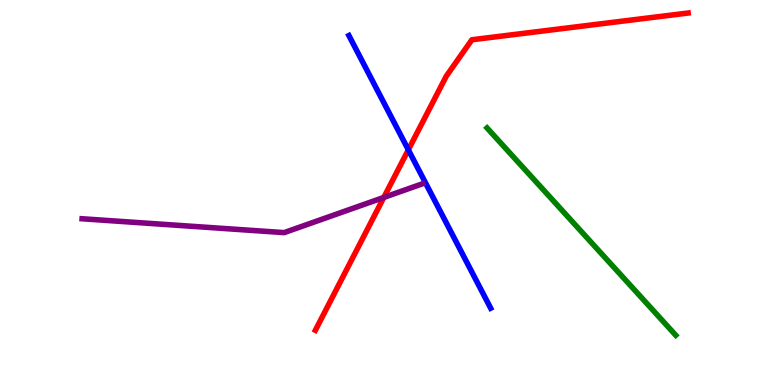[{'lines': ['blue', 'red'], 'intersections': [{'x': 5.27, 'y': 6.11}]}, {'lines': ['green', 'red'], 'intersections': []}, {'lines': ['purple', 'red'], 'intersections': [{'x': 4.95, 'y': 4.87}]}, {'lines': ['blue', 'green'], 'intersections': []}, {'lines': ['blue', 'purple'], 'intersections': []}, {'lines': ['green', 'purple'], 'intersections': []}]